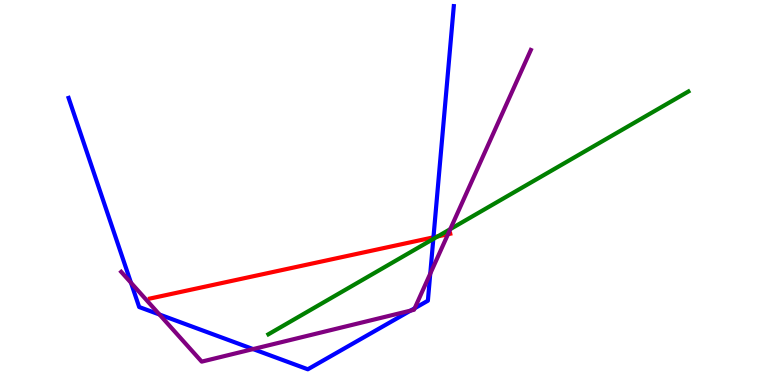[{'lines': ['blue', 'red'], 'intersections': [{'x': 5.59, 'y': 3.84}]}, {'lines': ['green', 'red'], 'intersections': [{'x': 5.65, 'y': 3.86}]}, {'lines': ['purple', 'red'], 'intersections': [{'x': 5.78, 'y': 3.92}]}, {'lines': ['blue', 'green'], 'intersections': [{'x': 5.59, 'y': 3.79}]}, {'lines': ['blue', 'purple'], 'intersections': [{'x': 1.69, 'y': 2.66}, {'x': 2.06, 'y': 1.83}, {'x': 3.27, 'y': 0.933}, {'x': 5.3, 'y': 1.93}, {'x': 5.35, 'y': 1.99}, {'x': 5.55, 'y': 2.89}]}, {'lines': ['green', 'purple'], 'intersections': [{'x': 5.81, 'y': 4.05}]}]